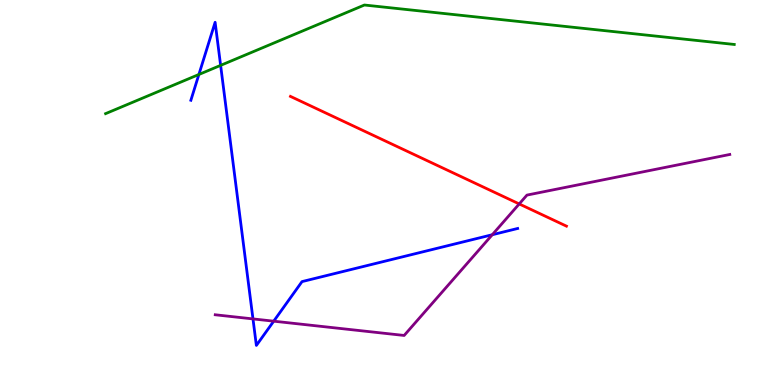[{'lines': ['blue', 'red'], 'intersections': []}, {'lines': ['green', 'red'], 'intersections': []}, {'lines': ['purple', 'red'], 'intersections': [{'x': 6.7, 'y': 4.7}]}, {'lines': ['blue', 'green'], 'intersections': [{'x': 2.57, 'y': 8.07}, {'x': 2.85, 'y': 8.3}]}, {'lines': ['blue', 'purple'], 'intersections': [{'x': 3.26, 'y': 1.72}, {'x': 3.53, 'y': 1.66}, {'x': 6.35, 'y': 3.9}]}, {'lines': ['green', 'purple'], 'intersections': []}]